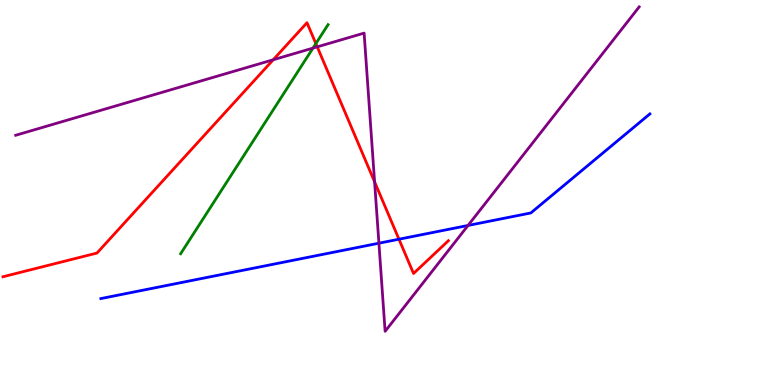[{'lines': ['blue', 'red'], 'intersections': [{'x': 5.15, 'y': 3.79}]}, {'lines': ['green', 'red'], 'intersections': [{'x': 4.08, 'y': 8.87}]}, {'lines': ['purple', 'red'], 'intersections': [{'x': 3.53, 'y': 8.45}, {'x': 4.09, 'y': 8.78}, {'x': 4.83, 'y': 5.28}]}, {'lines': ['blue', 'green'], 'intersections': []}, {'lines': ['blue', 'purple'], 'intersections': [{'x': 4.89, 'y': 3.68}, {'x': 6.04, 'y': 4.14}]}, {'lines': ['green', 'purple'], 'intersections': [{'x': 4.04, 'y': 8.75}]}]